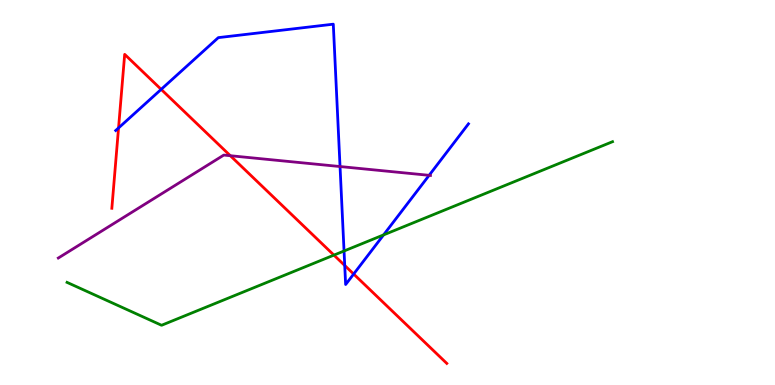[{'lines': ['blue', 'red'], 'intersections': [{'x': 1.53, 'y': 6.68}, {'x': 2.08, 'y': 7.68}, {'x': 4.45, 'y': 3.1}, {'x': 4.56, 'y': 2.88}]}, {'lines': ['green', 'red'], 'intersections': [{'x': 4.31, 'y': 3.37}]}, {'lines': ['purple', 'red'], 'intersections': [{'x': 2.97, 'y': 5.96}]}, {'lines': ['blue', 'green'], 'intersections': [{'x': 4.44, 'y': 3.48}, {'x': 4.95, 'y': 3.9}]}, {'lines': ['blue', 'purple'], 'intersections': [{'x': 4.39, 'y': 5.67}, {'x': 5.54, 'y': 5.45}]}, {'lines': ['green', 'purple'], 'intersections': []}]